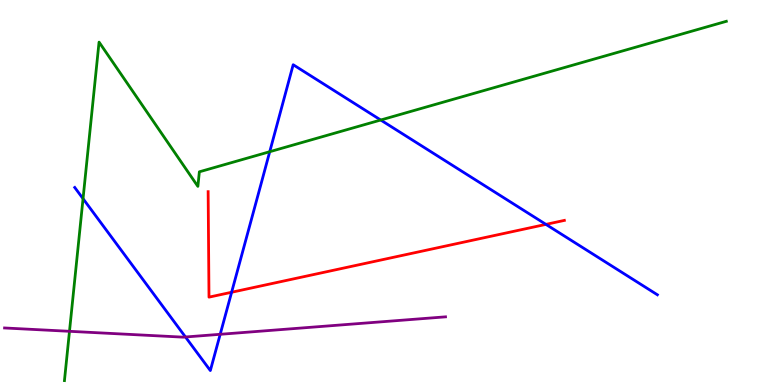[{'lines': ['blue', 'red'], 'intersections': [{'x': 2.99, 'y': 2.41}, {'x': 7.04, 'y': 4.17}]}, {'lines': ['green', 'red'], 'intersections': []}, {'lines': ['purple', 'red'], 'intersections': []}, {'lines': ['blue', 'green'], 'intersections': [{'x': 1.07, 'y': 4.84}, {'x': 3.48, 'y': 6.06}, {'x': 4.91, 'y': 6.88}]}, {'lines': ['blue', 'purple'], 'intersections': [{'x': 2.39, 'y': 1.25}, {'x': 2.84, 'y': 1.32}]}, {'lines': ['green', 'purple'], 'intersections': [{'x': 0.897, 'y': 1.39}]}]